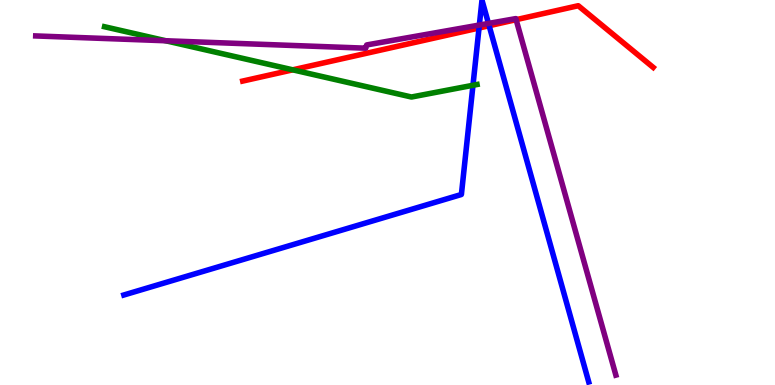[{'lines': ['blue', 'red'], 'intersections': [{'x': 6.18, 'y': 9.27}, {'x': 6.31, 'y': 9.33}]}, {'lines': ['green', 'red'], 'intersections': [{'x': 3.78, 'y': 8.19}]}, {'lines': ['purple', 'red'], 'intersections': [{'x': 6.66, 'y': 9.49}]}, {'lines': ['blue', 'green'], 'intersections': [{'x': 6.1, 'y': 7.78}]}, {'lines': ['blue', 'purple'], 'intersections': [{'x': 6.19, 'y': 9.35}, {'x': 6.3, 'y': 9.39}]}, {'lines': ['green', 'purple'], 'intersections': [{'x': 2.14, 'y': 8.94}]}]